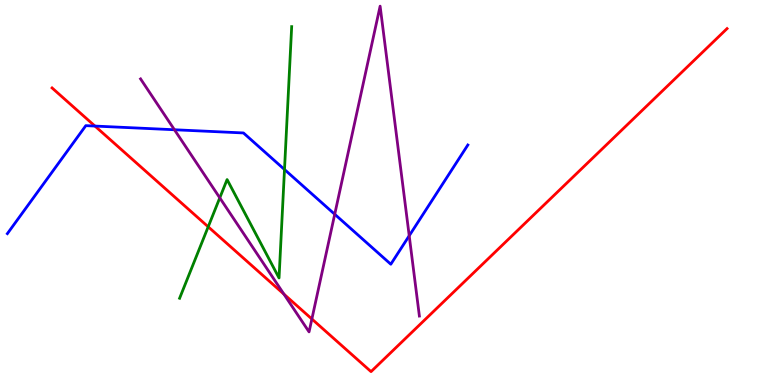[{'lines': ['blue', 'red'], 'intersections': [{'x': 1.23, 'y': 6.73}]}, {'lines': ['green', 'red'], 'intersections': [{'x': 2.69, 'y': 4.11}]}, {'lines': ['purple', 'red'], 'intersections': [{'x': 3.66, 'y': 2.36}, {'x': 4.02, 'y': 1.71}]}, {'lines': ['blue', 'green'], 'intersections': [{'x': 3.67, 'y': 5.6}]}, {'lines': ['blue', 'purple'], 'intersections': [{'x': 2.25, 'y': 6.63}, {'x': 4.32, 'y': 4.43}, {'x': 5.28, 'y': 3.88}]}, {'lines': ['green', 'purple'], 'intersections': [{'x': 2.84, 'y': 4.86}]}]